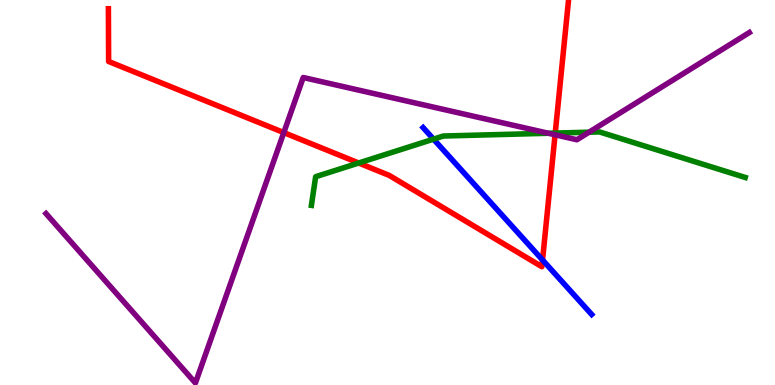[{'lines': ['blue', 'red'], 'intersections': [{'x': 7.0, 'y': 3.25}]}, {'lines': ['green', 'red'], 'intersections': [{'x': 4.63, 'y': 5.77}, {'x': 7.16, 'y': 6.54}]}, {'lines': ['purple', 'red'], 'intersections': [{'x': 3.66, 'y': 6.56}, {'x': 7.16, 'y': 6.5}]}, {'lines': ['blue', 'green'], 'intersections': [{'x': 5.59, 'y': 6.39}]}, {'lines': ['blue', 'purple'], 'intersections': []}, {'lines': ['green', 'purple'], 'intersections': [{'x': 7.08, 'y': 6.54}, {'x': 7.6, 'y': 6.57}]}]